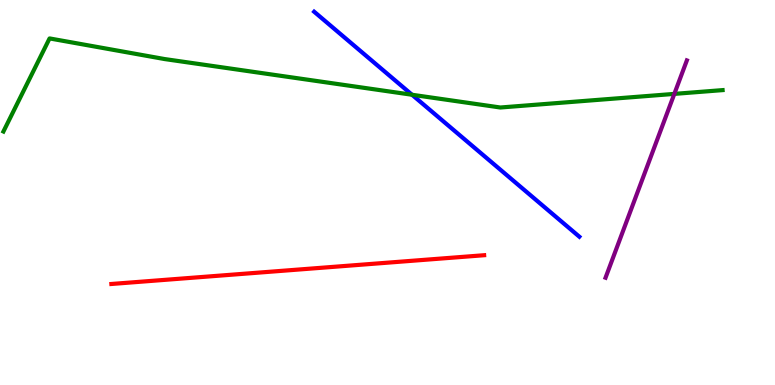[{'lines': ['blue', 'red'], 'intersections': []}, {'lines': ['green', 'red'], 'intersections': []}, {'lines': ['purple', 'red'], 'intersections': []}, {'lines': ['blue', 'green'], 'intersections': [{'x': 5.32, 'y': 7.54}]}, {'lines': ['blue', 'purple'], 'intersections': []}, {'lines': ['green', 'purple'], 'intersections': [{'x': 8.7, 'y': 7.56}]}]